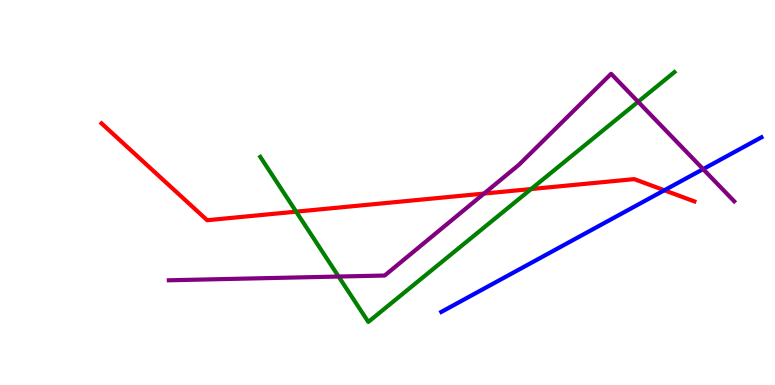[{'lines': ['blue', 'red'], 'intersections': [{'x': 8.57, 'y': 5.06}]}, {'lines': ['green', 'red'], 'intersections': [{'x': 3.82, 'y': 4.5}, {'x': 6.85, 'y': 5.09}]}, {'lines': ['purple', 'red'], 'intersections': [{'x': 6.25, 'y': 4.97}]}, {'lines': ['blue', 'green'], 'intersections': []}, {'lines': ['blue', 'purple'], 'intersections': [{'x': 9.07, 'y': 5.61}]}, {'lines': ['green', 'purple'], 'intersections': [{'x': 4.37, 'y': 2.82}, {'x': 8.23, 'y': 7.36}]}]